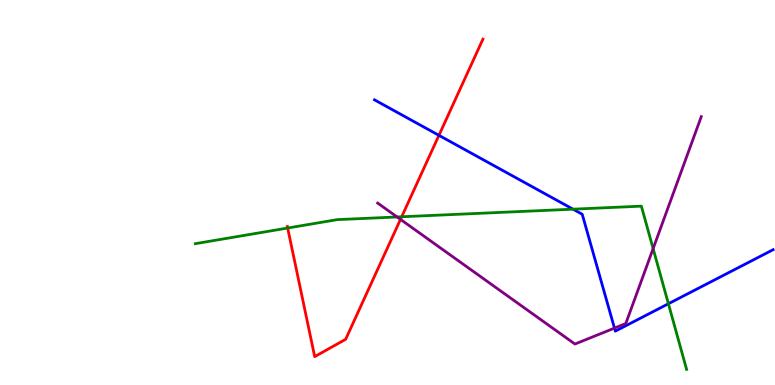[{'lines': ['blue', 'red'], 'intersections': [{'x': 5.66, 'y': 6.48}]}, {'lines': ['green', 'red'], 'intersections': [{'x': 3.71, 'y': 4.08}, {'x': 5.18, 'y': 4.37}]}, {'lines': ['purple', 'red'], 'intersections': [{'x': 5.17, 'y': 4.3}]}, {'lines': ['blue', 'green'], 'intersections': [{'x': 7.39, 'y': 4.57}, {'x': 8.62, 'y': 2.11}]}, {'lines': ['blue', 'purple'], 'intersections': [{'x': 7.93, 'y': 1.48}]}, {'lines': ['green', 'purple'], 'intersections': [{'x': 5.12, 'y': 4.36}, {'x': 8.43, 'y': 3.54}]}]